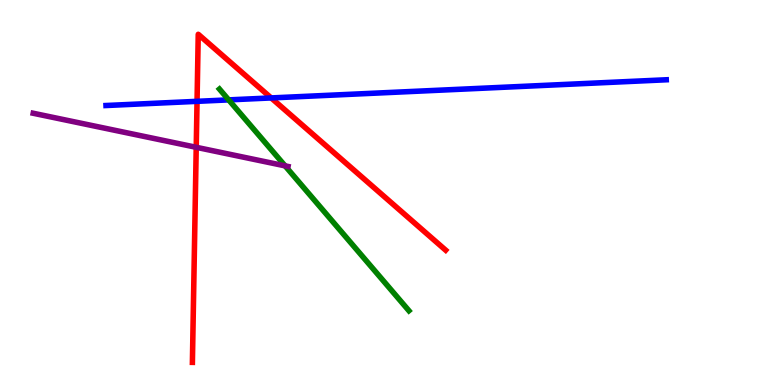[{'lines': ['blue', 'red'], 'intersections': [{'x': 2.54, 'y': 7.37}, {'x': 3.5, 'y': 7.46}]}, {'lines': ['green', 'red'], 'intersections': []}, {'lines': ['purple', 'red'], 'intersections': [{'x': 2.53, 'y': 6.17}]}, {'lines': ['blue', 'green'], 'intersections': [{'x': 2.95, 'y': 7.41}]}, {'lines': ['blue', 'purple'], 'intersections': []}, {'lines': ['green', 'purple'], 'intersections': [{'x': 3.68, 'y': 5.69}]}]